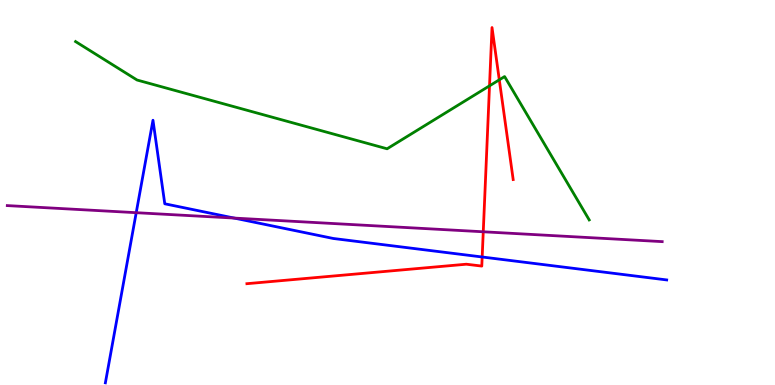[{'lines': ['blue', 'red'], 'intersections': [{'x': 6.22, 'y': 3.32}]}, {'lines': ['green', 'red'], 'intersections': [{'x': 6.32, 'y': 7.77}, {'x': 6.44, 'y': 7.93}]}, {'lines': ['purple', 'red'], 'intersections': [{'x': 6.24, 'y': 3.98}]}, {'lines': ['blue', 'green'], 'intersections': []}, {'lines': ['blue', 'purple'], 'intersections': [{'x': 1.76, 'y': 4.48}, {'x': 3.02, 'y': 4.34}]}, {'lines': ['green', 'purple'], 'intersections': []}]